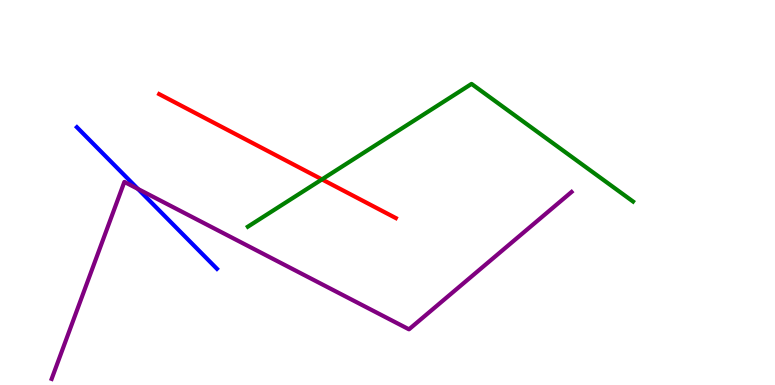[{'lines': ['blue', 'red'], 'intersections': []}, {'lines': ['green', 'red'], 'intersections': [{'x': 4.15, 'y': 5.34}]}, {'lines': ['purple', 'red'], 'intersections': []}, {'lines': ['blue', 'green'], 'intersections': []}, {'lines': ['blue', 'purple'], 'intersections': [{'x': 1.78, 'y': 5.09}]}, {'lines': ['green', 'purple'], 'intersections': []}]